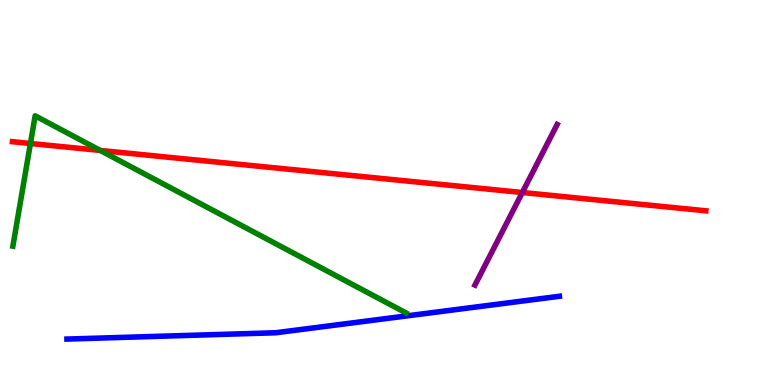[{'lines': ['blue', 'red'], 'intersections': []}, {'lines': ['green', 'red'], 'intersections': [{'x': 0.393, 'y': 6.27}, {'x': 1.29, 'y': 6.09}]}, {'lines': ['purple', 'red'], 'intersections': [{'x': 6.74, 'y': 5.0}]}, {'lines': ['blue', 'green'], 'intersections': []}, {'lines': ['blue', 'purple'], 'intersections': []}, {'lines': ['green', 'purple'], 'intersections': []}]